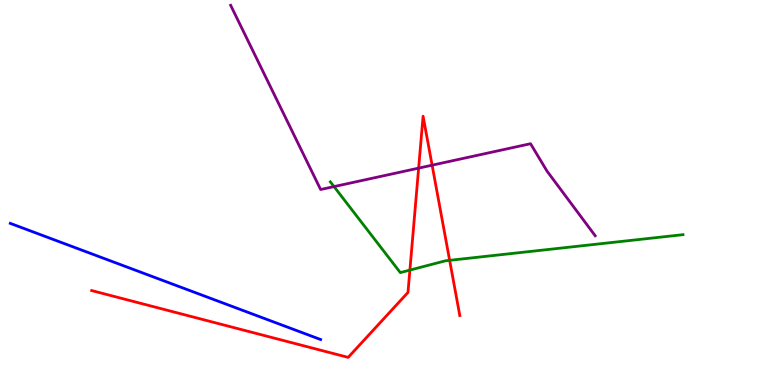[{'lines': ['blue', 'red'], 'intersections': []}, {'lines': ['green', 'red'], 'intersections': [{'x': 5.29, 'y': 2.98}, {'x': 5.8, 'y': 3.24}]}, {'lines': ['purple', 'red'], 'intersections': [{'x': 5.4, 'y': 5.63}, {'x': 5.58, 'y': 5.71}]}, {'lines': ['blue', 'green'], 'intersections': []}, {'lines': ['blue', 'purple'], 'intersections': []}, {'lines': ['green', 'purple'], 'intersections': [{'x': 4.31, 'y': 5.15}]}]